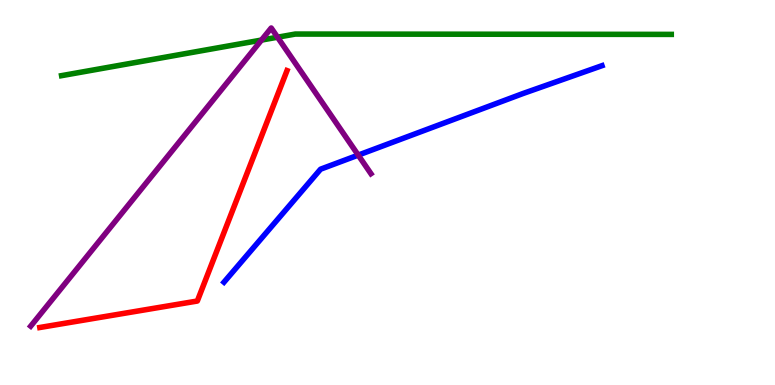[{'lines': ['blue', 'red'], 'intersections': []}, {'lines': ['green', 'red'], 'intersections': []}, {'lines': ['purple', 'red'], 'intersections': []}, {'lines': ['blue', 'green'], 'intersections': []}, {'lines': ['blue', 'purple'], 'intersections': [{'x': 4.62, 'y': 5.97}]}, {'lines': ['green', 'purple'], 'intersections': [{'x': 3.37, 'y': 8.96}, {'x': 3.58, 'y': 9.03}]}]